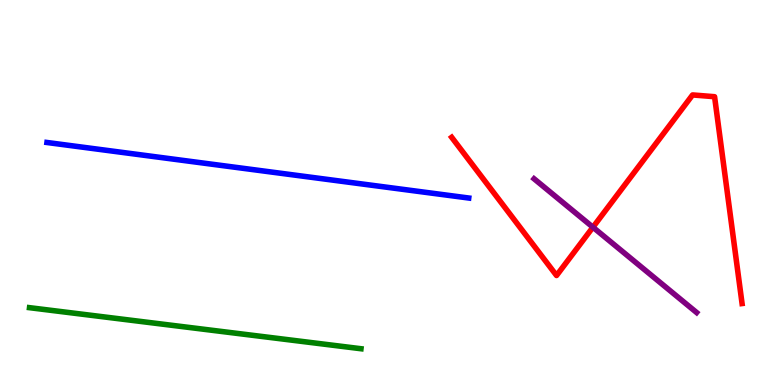[{'lines': ['blue', 'red'], 'intersections': []}, {'lines': ['green', 'red'], 'intersections': []}, {'lines': ['purple', 'red'], 'intersections': [{'x': 7.65, 'y': 4.1}]}, {'lines': ['blue', 'green'], 'intersections': []}, {'lines': ['blue', 'purple'], 'intersections': []}, {'lines': ['green', 'purple'], 'intersections': []}]